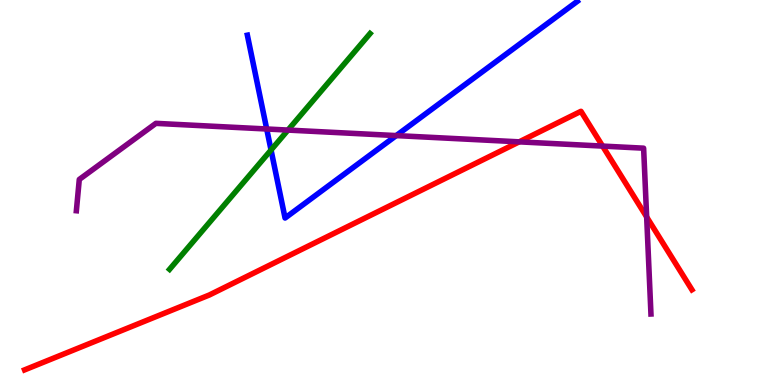[{'lines': ['blue', 'red'], 'intersections': []}, {'lines': ['green', 'red'], 'intersections': []}, {'lines': ['purple', 'red'], 'intersections': [{'x': 6.7, 'y': 6.32}, {'x': 7.78, 'y': 6.21}, {'x': 8.34, 'y': 4.36}]}, {'lines': ['blue', 'green'], 'intersections': [{'x': 3.5, 'y': 6.1}]}, {'lines': ['blue', 'purple'], 'intersections': [{'x': 3.44, 'y': 6.65}, {'x': 5.11, 'y': 6.48}]}, {'lines': ['green', 'purple'], 'intersections': [{'x': 3.72, 'y': 6.62}]}]